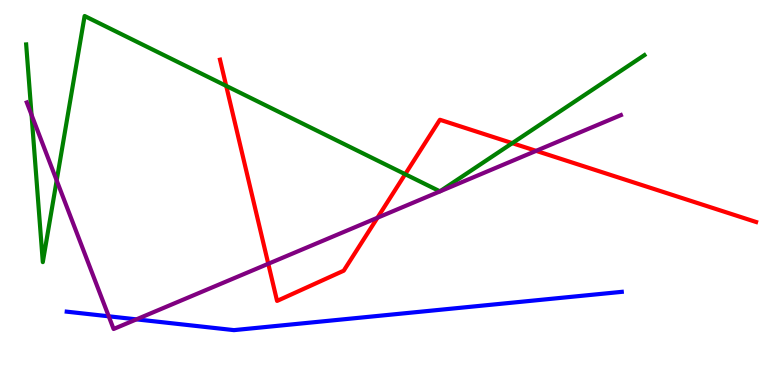[{'lines': ['blue', 'red'], 'intersections': []}, {'lines': ['green', 'red'], 'intersections': [{'x': 2.92, 'y': 7.77}, {'x': 5.23, 'y': 5.48}, {'x': 6.61, 'y': 6.28}]}, {'lines': ['purple', 'red'], 'intersections': [{'x': 3.46, 'y': 3.15}, {'x': 4.87, 'y': 4.34}, {'x': 6.92, 'y': 6.08}]}, {'lines': ['blue', 'green'], 'intersections': []}, {'lines': ['blue', 'purple'], 'intersections': [{'x': 1.4, 'y': 1.78}, {'x': 1.76, 'y': 1.7}]}, {'lines': ['green', 'purple'], 'intersections': [{'x': 0.407, 'y': 7.02}, {'x': 0.731, 'y': 5.31}]}]